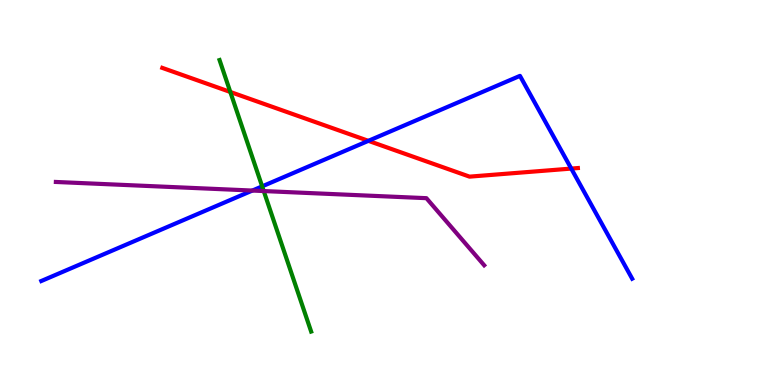[{'lines': ['blue', 'red'], 'intersections': [{'x': 4.75, 'y': 6.34}, {'x': 7.37, 'y': 5.62}]}, {'lines': ['green', 'red'], 'intersections': [{'x': 2.97, 'y': 7.61}]}, {'lines': ['purple', 'red'], 'intersections': []}, {'lines': ['blue', 'green'], 'intersections': [{'x': 3.38, 'y': 5.16}]}, {'lines': ['blue', 'purple'], 'intersections': [{'x': 3.26, 'y': 5.05}]}, {'lines': ['green', 'purple'], 'intersections': [{'x': 3.4, 'y': 5.04}]}]